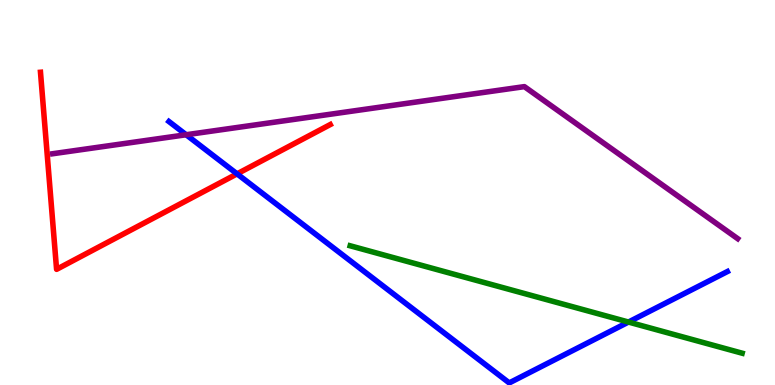[{'lines': ['blue', 'red'], 'intersections': [{'x': 3.06, 'y': 5.48}]}, {'lines': ['green', 'red'], 'intersections': []}, {'lines': ['purple', 'red'], 'intersections': []}, {'lines': ['blue', 'green'], 'intersections': [{'x': 8.11, 'y': 1.64}]}, {'lines': ['blue', 'purple'], 'intersections': [{'x': 2.4, 'y': 6.5}]}, {'lines': ['green', 'purple'], 'intersections': []}]